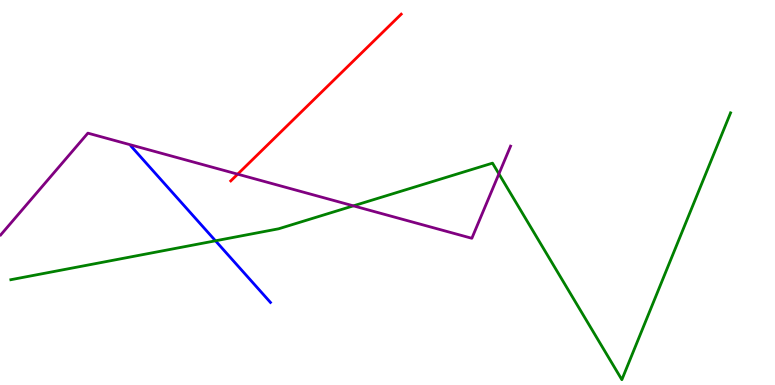[{'lines': ['blue', 'red'], 'intersections': []}, {'lines': ['green', 'red'], 'intersections': []}, {'lines': ['purple', 'red'], 'intersections': [{'x': 3.07, 'y': 5.48}]}, {'lines': ['blue', 'green'], 'intersections': [{'x': 2.78, 'y': 3.75}]}, {'lines': ['blue', 'purple'], 'intersections': []}, {'lines': ['green', 'purple'], 'intersections': [{'x': 4.56, 'y': 4.65}, {'x': 6.44, 'y': 5.48}]}]